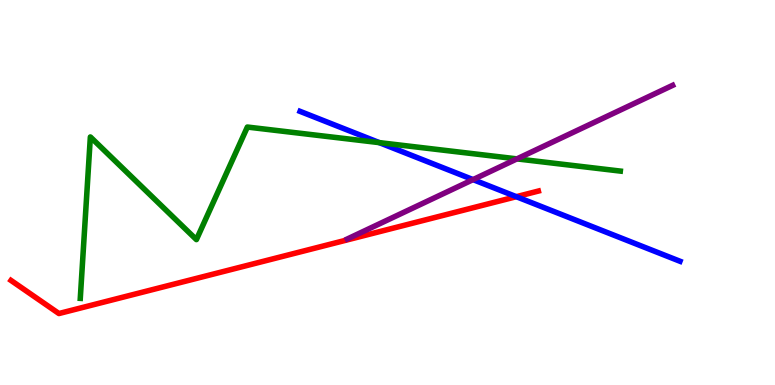[{'lines': ['blue', 'red'], 'intersections': [{'x': 6.66, 'y': 4.89}]}, {'lines': ['green', 'red'], 'intersections': []}, {'lines': ['purple', 'red'], 'intersections': []}, {'lines': ['blue', 'green'], 'intersections': [{'x': 4.89, 'y': 6.3}]}, {'lines': ['blue', 'purple'], 'intersections': [{'x': 6.1, 'y': 5.33}]}, {'lines': ['green', 'purple'], 'intersections': [{'x': 6.67, 'y': 5.87}]}]